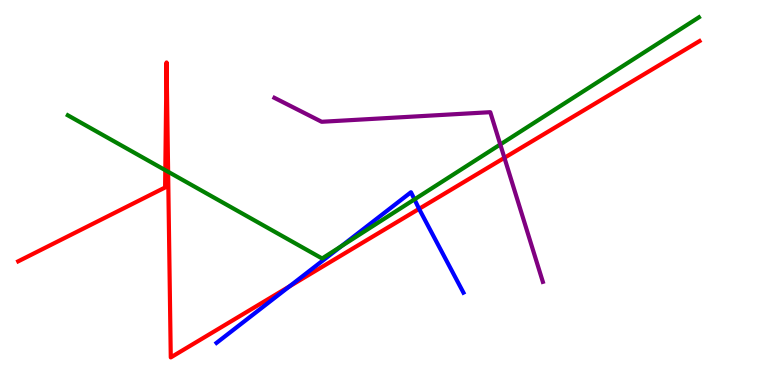[{'lines': ['blue', 'red'], 'intersections': [{'x': 3.73, 'y': 2.56}, {'x': 5.41, 'y': 4.58}]}, {'lines': ['green', 'red'], 'intersections': [{'x': 2.13, 'y': 5.58}, {'x': 2.17, 'y': 5.54}]}, {'lines': ['purple', 'red'], 'intersections': [{'x': 6.51, 'y': 5.9}]}, {'lines': ['blue', 'green'], 'intersections': [{'x': 4.4, 'y': 3.6}, {'x': 5.35, 'y': 4.82}]}, {'lines': ['blue', 'purple'], 'intersections': []}, {'lines': ['green', 'purple'], 'intersections': [{'x': 6.46, 'y': 6.25}]}]